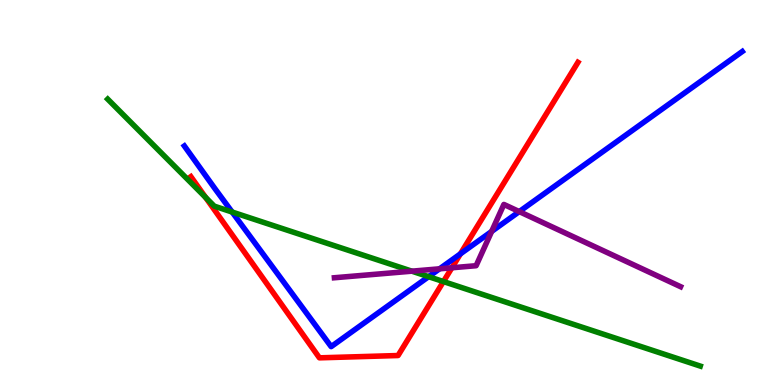[{'lines': ['blue', 'red'], 'intersections': [{'x': 5.94, 'y': 3.41}]}, {'lines': ['green', 'red'], 'intersections': [{'x': 2.65, 'y': 4.87}, {'x': 5.72, 'y': 2.69}]}, {'lines': ['purple', 'red'], 'intersections': [{'x': 5.83, 'y': 3.04}]}, {'lines': ['blue', 'green'], 'intersections': [{'x': 3.0, 'y': 4.49}, {'x': 5.53, 'y': 2.81}]}, {'lines': ['blue', 'purple'], 'intersections': [{'x': 5.67, 'y': 3.02}, {'x': 6.34, 'y': 3.99}, {'x': 6.7, 'y': 4.5}]}, {'lines': ['green', 'purple'], 'intersections': [{'x': 5.31, 'y': 2.96}]}]